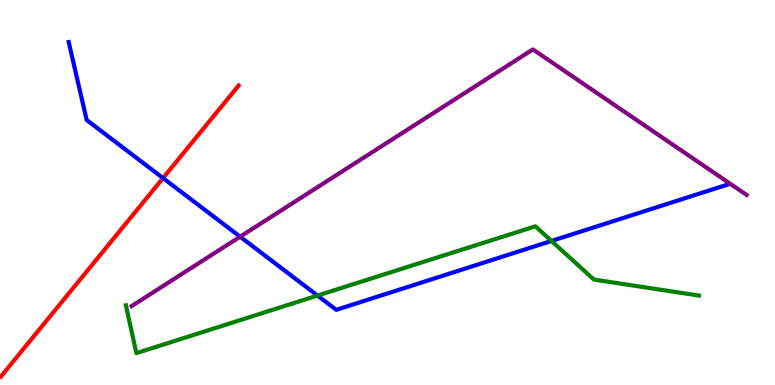[{'lines': ['blue', 'red'], 'intersections': [{'x': 2.1, 'y': 5.37}]}, {'lines': ['green', 'red'], 'intersections': []}, {'lines': ['purple', 'red'], 'intersections': []}, {'lines': ['blue', 'green'], 'intersections': [{'x': 4.1, 'y': 2.32}, {'x': 7.12, 'y': 3.74}]}, {'lines': ['blue', 'purple'], 'intersections': [{'x': 3.1, 'y': 3.85}]}, {'lines': ['green', 'purple'], 'intersections': []}]